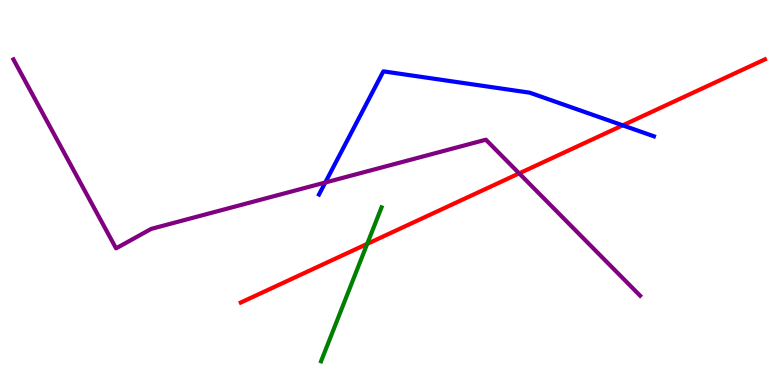[{'lines': ['blue', 'red'], 'intersections': [{'x': 8.04, 'y': 6.74}]}, {'lines': ['green', 'red'], 'intersections': [{'x': 4.74, 'y': 3.67}]}, {'lines': ['purple', 'red'], 'intersections': [{'x': 6.7, 'y': 5.5}]}, {'lines': ['blue', 'green'], 'intersections': []}, {'lines': ['blue', 'purple'], 'intersections': [{'x': 4.2, 'y': 5.26}]}, {'lines': ['green', 'purple'], 'intersections': []}]